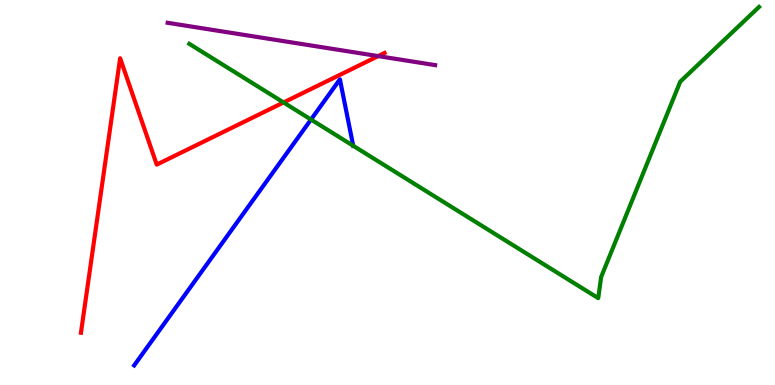[{'lines': ['blue', 'red'], 'intersections': []}, {'lines': ['green', 'red'], 'intersections': [{'x': 3.66, 'y': 7.34}]}, {'lines': ['purple', 'red'], 'intersections': [{'x': 4.88, 'y': 8.54}]}, {'lines': ['blue', 'green'], 'intersections': [{'x': 4.01, 'y': 6.9}, {'x': 4.56, 'y': 6.21}]}, {'lines': ['blue', 'purple'], 'intersections': []}, {'lines': ['green', 'purple'], 'intersections': []}]